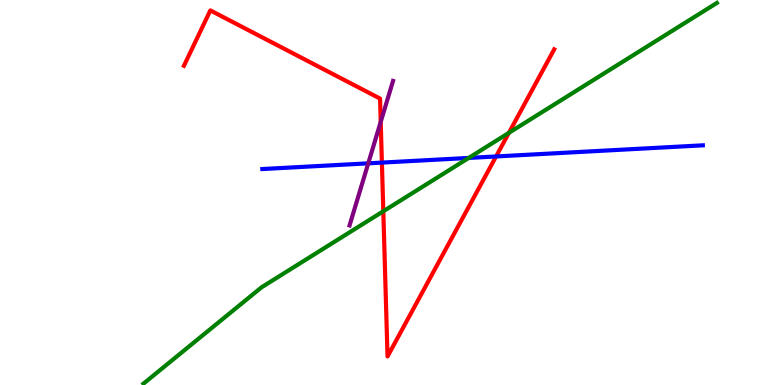[{'lines': ['blue', 'red'], 'intersections': [{'x': 4.93, 'y': 5.78}, {'x': 6.4, 'y': 5.94}]}, {'lines': ['green', 'red'], 'intersections': [{'x': 4.95, 'y': 4.51}, {'x': 6.57, 'y': 6.55}]}, {'lines': ['purple', 'red'], 'intersections': [{'x': 4.91, 'y': 6.83}]}, {'lines': ['blue', 'green'], 'intersections': [{'x': 6.05, 'y': 5.9}]}, {'lines': ['blue', 'purple'], 'intersections': [{'x': 4.75, 'y': 5.76}]}, {'lines': ['green', 'purple'], 'intersections': []}]